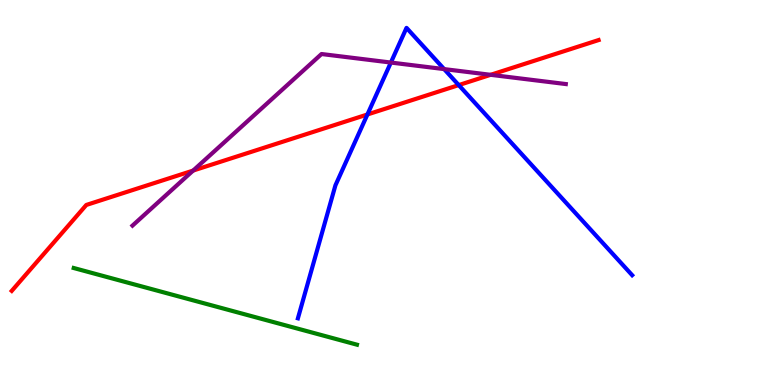[{'lines': ['blue', 'red'], 'intersections': [{'x': 4.74, 'y': 7.03}, {'x': 5.92, 'y': 7.79}]}, {'lines': ['green', 'red'], 'intersections': []}, {'lines': ['purple', 'red'], 'intersections': [{'x': 2.49, 'y': 5.57}, {'x': 6.33, 'y': 8.06}]}, {'lines': ['blue', 'green'], 'intersections': []}, {'lines': ['blue', 'purple'], 'intersections': [{'x': 5.04, 'y': 8.38}, {'x': 5.73, 'y': 8.21}]}, {'lines': ['green', 'purple'], 'intersections': []}]